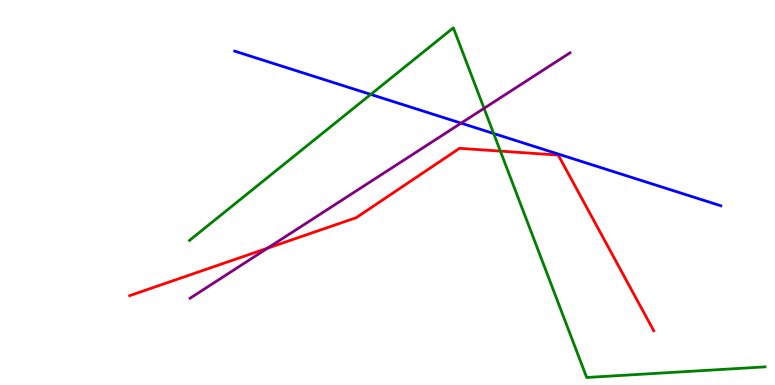[{'lines': ['blue', 'red'], 'intersections': []}, {'lines': ['green', 'red'], 'intersections': [{'x': 6.46, 'y': 6.07}]}, {'lines': ['purple', 'red'], 'intersections': [{'x': 3.45, 'y': 3.55}]}, {'lines': ['blue', 'green'], 'intersections': [{'x': 4.78, 'y': 7.55}, {'x': 6.37, 'y': 6.53}]}, {'lines': ['blue', 'purple'], 'intersections': [{'x': 5.95, 'y': 6.8}]}, {'lines': ['green', 'purple'], 'intersections': [{'x': 6.25, 'y': 7.19}]}]